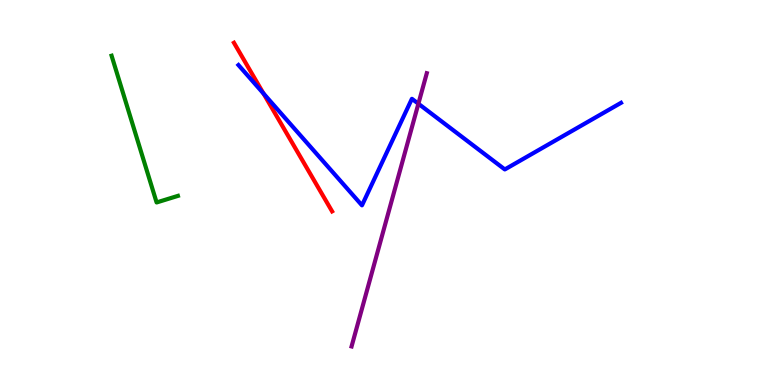[{'lines': ['blue', 'red'], 'intersections': [{'x': 3.4, 'y': 7.57}]}, {'lines': ['green', 'red'], 'intersections': []}, {'lines': ['purple', 'red'], 'intersections': []}, {'lines': ['blue', 'green'], 'intersections': []}, {'lines': ['blue', 'purple'], 'intersections': [{'x': 5.4, 'y': 7.31}]}, {'lines': ['green', 'purple'], 'intersections': []}]